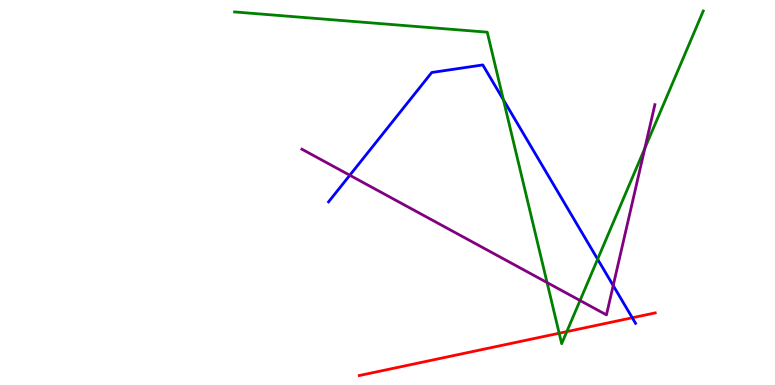[{'lines': ['blue', 'red'], 'intersections': [{'x': 8.16, 'y': 1.75}]}, {'lines': ['green', 'red'], 'intersections': [{'x': 7.22, 'y': 1.34}, {'x': 7.31, 'y': 1.39}]}, {'lines': ['purple', 'red'], 'intersections': []}, {'lines': ['blue', 'green'], 'intersections': [{'x': 6.5, 'y': 7.41}, {'x': 7.71, 'y': 3.27}]}, {'lines': ['blue', 'purple'], 'intersections': [{'x': 4.51, 'y': 5.45}, {'x': 7.91, 'y': 2.58}]}, {'lines': ['green', 'purple'], 'intersections': [{'x': 7.06, 'y': 2.66}, {'x': 7.48, 'y': 2.19}, {'x': 8.32, 'y': 6.15}]}]